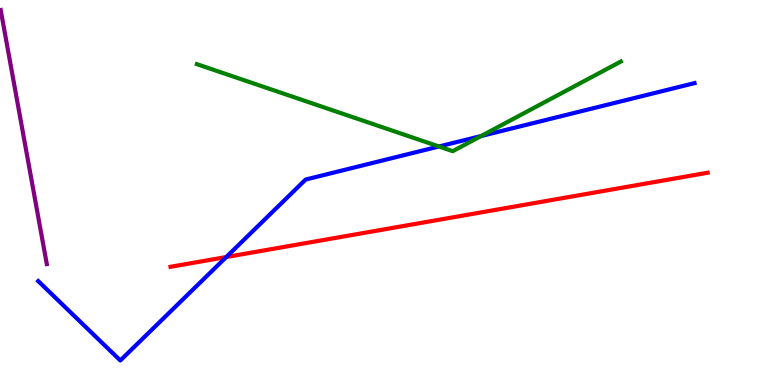[{'lines': ['blue', 'red'], 'intersections': [{'x': 2.92, 'y': 3.32}]}, {'lines': ['green', 'red'], 'intersections': []}, {'lines': ['purple', 'red'], 'intersections': []}, {'lines': ['blue', 'green'], 'intersections': [{'x': 5.66, 'y': 6.2}, {'x': 6.21, 'y': 6.47}]}, {'lines': ['blue', 'purple'], 'intersections': []}, {'lines': ['green', 'purple'], 'intersections': []}]